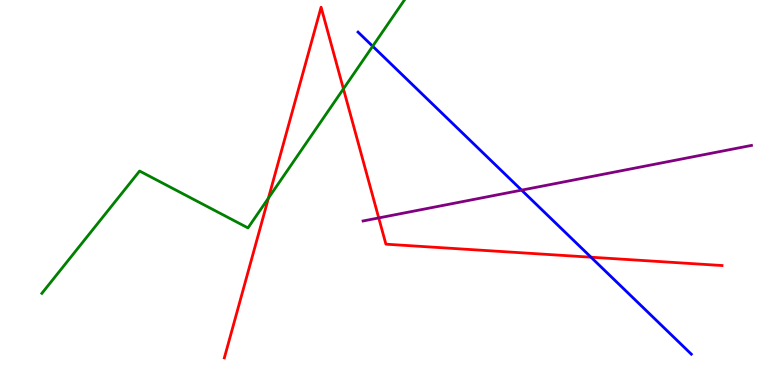[{'lines': ['blue', 'red'], 'intersections': [{'x': 7.63, 'y': 3.32}]}, {'lines': ['green', 'red'], 'intersections': [{'x': 3.46, 'y': 4.85}, {'x': 4.43, 'y': 7.69}]}, {'lines': ['purple', 'red'], 'intersections': [{'x': 4.89, 'y': 4.34}]}, {'lines': ['blue', 'green'], 'intersections': [{'x': 4.81, 'y': 8.8}]}, {'lines': ['blue', 'purple'], 'intersections': [{'x': 6.73, 'y': 5.06}]}, {'lines': ['green', 'purple'], 'intersections': []}]